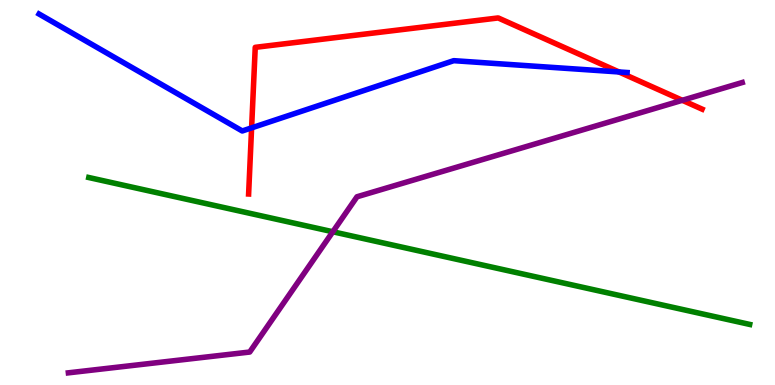[{'lines': ['blue', 'red'], 'intersections': [{'x': 3.25, 'y': 6.68}, {'x': 7.99, 'y': 8.13}]}, {'lines': ['green', 'red'], 'intersections': []}, {'lines': ['purple', 'red'], 'intersections': [{'x': 8.8, 'y': 7.39}]}, {'lines': ['blue', 'green'], 'intersections': []}, {'lines': ['blue', 'purple'], 'intersections': []}, {'lines': ['green', 'purple'], 'intersections': [{'x': 4.29, 'y': 3.98}]}]